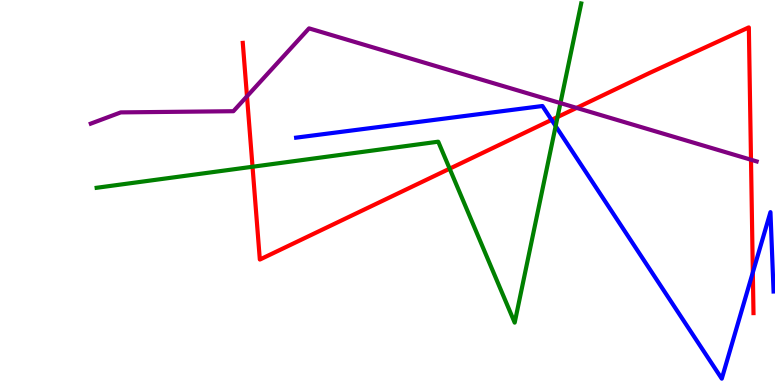[{'lines': ['blue', 'red'], 'intersections': [{'x': 7.12, 'y': 6.89}, {'x': 9.71, 'y': 2.92}]}, {'lines': ['green', 'red'], 'intersections': [{'x': 3.26, 'y': 5.67}, {'x': 5.8, 'y': 5.62}, {'x': 7.19, 'y': 6.96}]}, {'lines': ['purple', 'red'], 'intersections': [{'x': 3.19, 'y': 7.5}, {'x': 7.44, 'y': 7.2}, {'x': 9.69, 'y': 5.85}]}, {'lines': ['blue', 'green'], 'intersections': [{'x': 7.17, 'y': 6.73}]}, {'lines': ['blue', 'purple'], 'intersections': []}, {'lines': ['green', 'purple'], 'intersections': [{'x': 7.23, 'y': 7.32}]}]